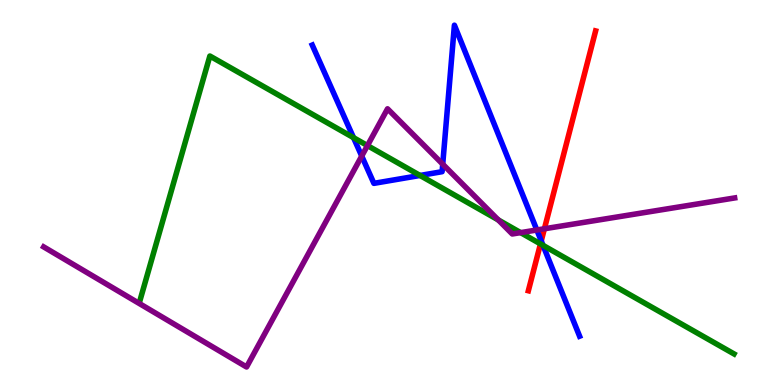[{'lines': ['blue', 'red'], 'intersections': [{'x': 6.98, 'y': 3.74}]}, {'lines': ['green', 'red'], 'intersections': [{'x': 6.97, 'y': 3.66}]}, {'lines': ['purple', 'red'], 'intersections': [{'x': 7.02, 'y': 4.06}]}, {'lines': ['blue', 'green'], 'intersections': [{'x': 4.56, 'y': 6.42}, {'x': 5.42, 'y': 5.44}, {'x': 7.01, 'y': 3.63}]}, {'lines': ['blue', 'purple'], 'intersections': [{'x': 4.67, 'y': 5.95}, {'x': 5.71, 'y': 5.74}, {'x': 6.93, 'y': 4.03}]}, {'lines': ['green', 'purple'], 'intersections': [{'x': 4.74, 'y': 6.22}, {'x': 6.43, 'y': 4.29}, {'x': 6.72, 'y': 3.96}]}]